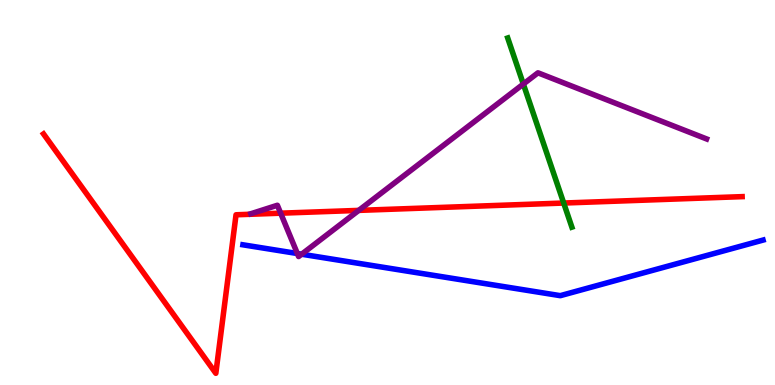[{'lines': ['blue', 'red'], 'intersections': []}, {'lines': ['green', 'red'], 'intersections': [{'x': 7.27, 'y': 4.73}]}, {'lines': ['purple', 'red'], 'intersections': [{'x': 3.62, 'y': 4.46}, {'x': 4.63, 'y': 4.54}]}, {'lines': ['blue', 'green'], 'intersections': []}, {'lines': ['blue', 'purple'], 'intersections': [{'x': 3.84, 'y': 3.41}, {'x': 3.89, 'y': 3.4}]}, {'lines': ['green', 'purple'], 'intersections': [{'x': 6.75, 'y': 7.82}]}]